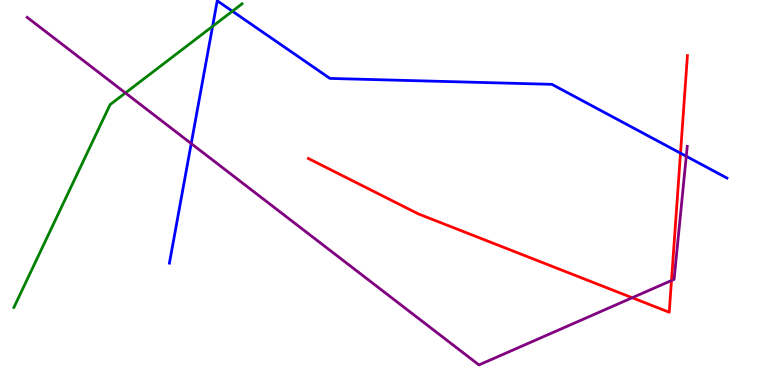[{'lines': ['blue', 'red'], 'intersections': [{'x': 8.78, 'y': 6.02}]}, {'lines': ['green', 'red'], 'intersections': []}, {'lines': ['purple', 'red'], 'intersections': [{'x': 8.16, 'y': 2.27}, {'x': 8.66, 'y': 2.71}]}, {'lines': ['blue', 'green'], 'intersections': [{'x': 2.74, 'y': 9.32}, {'x': 3.0, 'y': 9.71}]}, {'lines': ['blue', 'purple'], 'intersections': [{'x': 2.47, 'y': 6.27}, {'x': 8.86, 'y': 5.94}]}, {'lines': ['green', 'purple'], 'intersections': [{'x': 1.62, 'y': 7.59}]}]